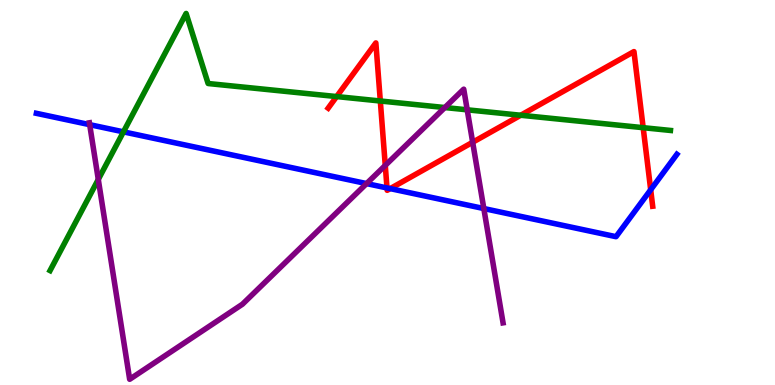[{'lines': ['blue', 'red'], 'intersections': [{'x': 4.99, 'y': 5.12}, {'x': 5.03, 'y': 5.1}, {'x': 8.4, 'y': 5.07}]}, {'lines': ['green', 'red'], 'intersections': [{'x': 4.34, 'y': 7.49}, {'x': 4.91, 'y': 7.38}, {'x': 6.72, 'y': 7.01}, {'x': 8.3, 'y': 6.68}]}, {'lines': ['purple', 'red'], 'intersections': [{'x': 4.97, 'y': 5.7}, {'x': 6.1, 'y': 6.3}]}, {'lines': ['blue', 'green'], 'intersections': [{'x': 1.59, 'y': 6.58}]}, {'lines': ['blue', 'purple'], 'intersections': [{'x': 1.16, 'y': 6.76}, {'x': 4.73, 'y': 5.23}, {'x': 6.24, 'y': 4.58}]}, {'lines': ['green', 'purple'], 'intersections': [{'x': 1.27, 'y': 5.34}, {'x': 5.74, 'y': 7.21}, {'x': 6.03, 'y': 7.15}]}]